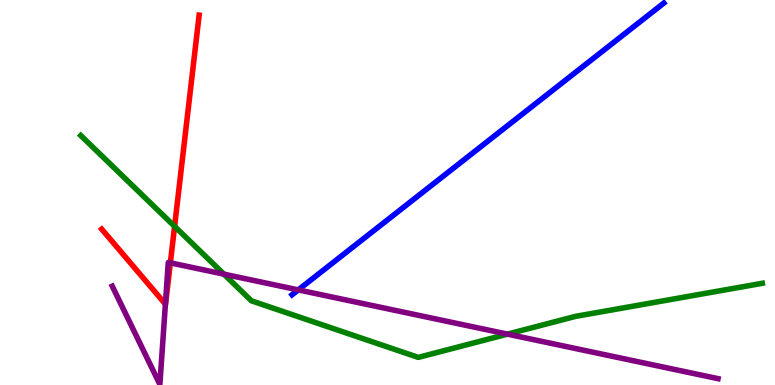[{'lines': ['blue', 'red'], 'intersections': []}, {'lines': ['green', 'red'], 'intersections': [{'x': 2.25, 'y': 4.12}]}, {'lines': ['purple', 'red'], 'intersections': [{'x': 2.13, 'y': 2.1}, {'x': 2.2, 'y': 3.17}]}, {'lines': ['blue', 'green'], 'intersections': []}, {'lines': ['blue', 'purple'], 'intersections': [{'x': 3.85, 'y': 2.47}]}, {'lines': ['green', 'purple'], 'intersections': [{'x': 2.89, 'y': 2.88}, {'x': 6.55, 'y': 1.32}]}]